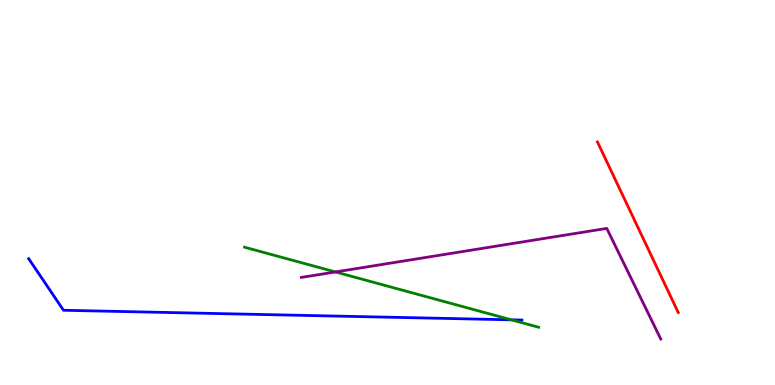[{'lines': ['blue', 'red'], 'intersections': []}, {'lines': ['green', 'red'], 'intersections': []}, {'lines': ['purple', 'red'], 'intersections': []}, {'lines': ['blue', 'green'], 'intersections': [{'x': 6.6, 'y': 1.69}]}, {'lines': ['blue', 'purple'], 'intersections': []}, {'lines': ['green', 'purple'], 'intersections': [{'x': 4.33, 'y': 2.94}]}]